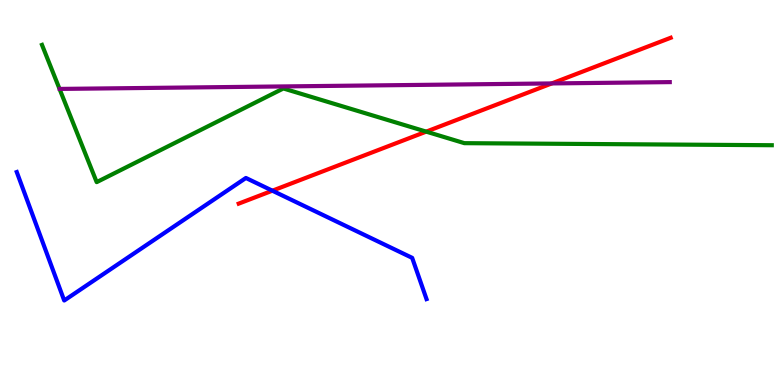[{'lines': ['blue', 'red'], 'intersections': [{'x': 3.51, 'y': 5.05}]}, {'lines': ['green', 'red'], 'intersections': [{'x': 5.5, 'y': 6.58}]}, {'lines': ['purple', 'red'], 'intersections': [{'x': 7.12, 'y': 7.83}]}, {'lines': ['blue', 'green'], 'intersections': []}, {'lines': ['blue', 'purple'], 'intersections': []}, {'lines': ['green', 'purple'], 'intersections': []}]